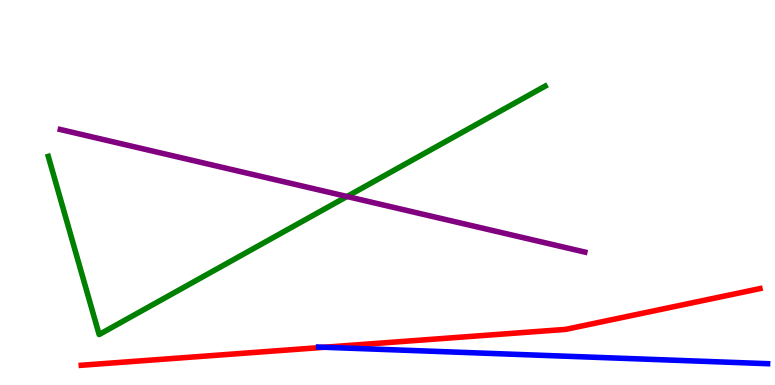[{'lines': ['blue', 'red'], 'intersections': [{'x': 4.19, 'y': 0.98}]}, {'lines': ['green', 'red'], 'intersections': []}, {'lines': ['purple', 'red'], 'intersections': []}, {'lines': ['blue', 'green'], 'intersections': []}, {'lines': ['blue', 'purple'], 'intersections': []}, {'lines': ['green', 'purple'], 'intersections': [{'x': 4.48, 'y': 4.9}]}]